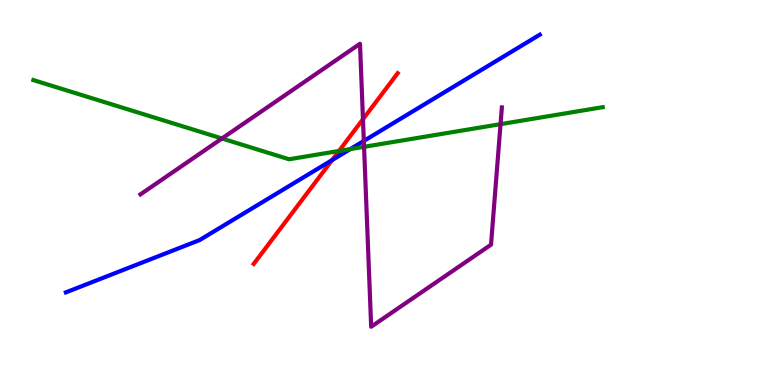[{'lines': ['blue', 'red'], 'intersections': [{'x': 4.29, 'y': 5.84}]}, {'lines': ['green', 'red'], 'intersections': [{'x': 4.37, 'y': 6.08}]}, {'lines': ['purple', 'red'], 'intersections': [{'x': 4.68, 'y': 6.9}]}, {'lines': ['blue', 'green'], 'intersections': [{'x': 4.52, 'y': 6.13}]}, {'lines': ['blue', 'purple'], 'intersections': [{'x': 4.69, 'y': 6.34}]}, {'lines': ['green', 'purple'], 'intersections': [{'x': 2.86, 'y': 6.4}, {'x': 4.7, 'y': 6.19}, {'x': 6.46, 'y': 6.78}]}]